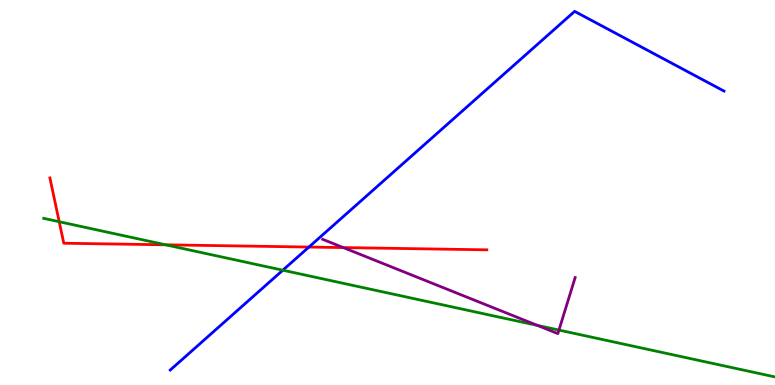[{'lines': ['blue', 'red'], 'intersections': [{'x': 3.99, 'y': 3.58}]}, {'lines': ['green', 'red'], 'intersections': [{'x': 0.764, 'y': 4.24}, {'x': 2.14, 'y': 3.64}]}, {'lines': ['purple', 'red'], 'intersections': [{'x': 4.43, 'y': 3.57}]}, {'lines': ['blue', 'green'], 'intersections': [{'x': 3.65, 'y': 2.98}]}, {'lines': ['blue', 'purple'], 'intersections': []}, {'lines': ['green', 'purple'], 'intersections': [{'x': 6.93, 'y': 1.55}, {'x': 7.21, 'y': 1.43}]}]